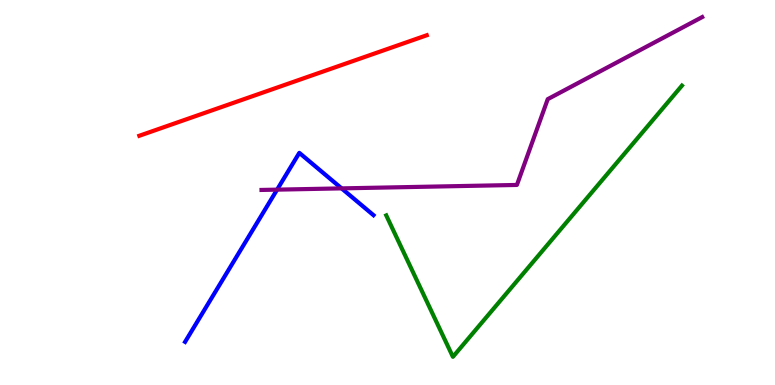[{'lines': ['blue', 'red'], 'intersections': []}, {'lines': ['green', 'red'], 'intersections': []}, {'lines': ['purple', 'red'], 'intersections': []}, {'lines': ['blue', 'green'], 'intersections': []}, {'lines': ['blue', 'purple'], 'intersections': [{'x': 3.58, 'y': 5.07}, {'x': 4.41, 'y': 5.11}]}, {'lines': ['green', 'purple'], 'intersections': []}]